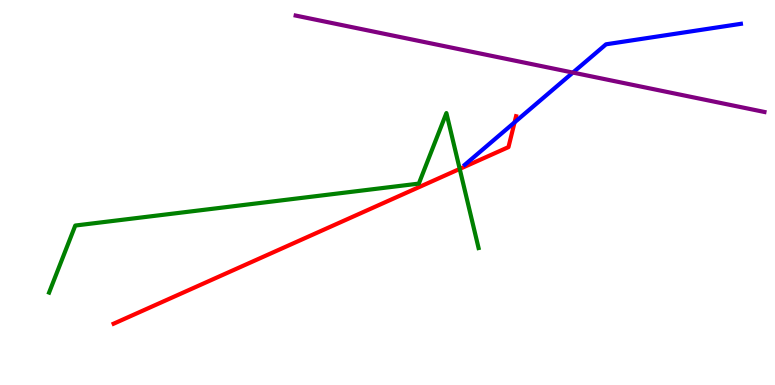[{'lines': ['blue', 'red'], 'intersections': [{'x': 6.64, 'y': 6.82}]}, {'lines': ['green', 'red'], 'intersections': [{'x': 5.93, 'y': 5.61}]}, {'lines': ['purple', 'red'], 'intersections': []}, {'lines': ['blue', 'green'], 'intersections': []}, {'lines': ['blue', 'purple'], 'intersections': [{'x': 7.39, 'y': 8.11}]}, {'lines': ['green', 'purple'], 'intersections': []}]